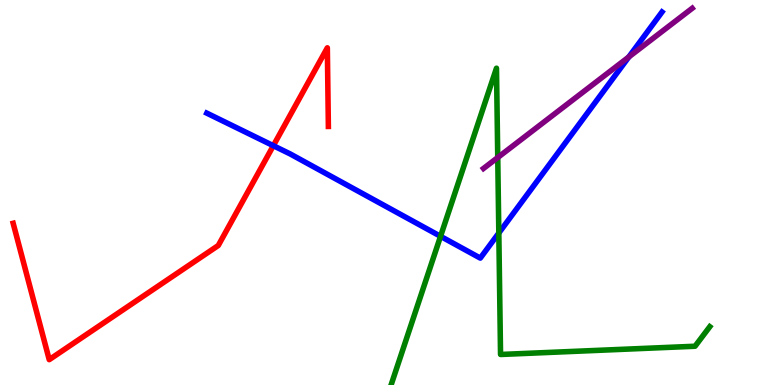[{'lines': ['blue', 'red'], 'intersections': [{'x': 3.53, 'y': 6.22}]}, {'lines': ['green', 'red'], 'intersections': []}, {'lines': ['purple', 'red'], 'intersections': []}, {'lines': ['blue', 'green'], 'intersections': [{'x': 5.68, 'y': 3.86}, {'x': 6.44, 'y': 3.95}]}, {'lines': ['blue', 'purple'], 'intersections': [{'x': 8.11, 'y': 8.52}]}, {'lines': ['green', 'purple'], 'intersections': [{'x': 6.42, 'y': 5.91}]}]